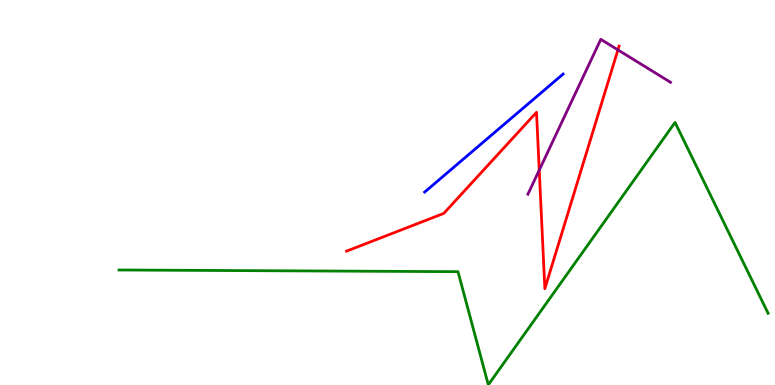[{'lines': ['blue', 'red'], 'intersections': []}, {'lines': ['green', 'red'], 'intersections': []}, {'lines': ['purple', 'red'], 'intersections': [{'x': 6.96, 'y': 5.58}, {'x': 7.97, 'y': 8.7}]}, {'lines': ['blue', 'green'], 'intersections': []}, {'lines': ['blue', 'purple'], 'intersections': []}, {'lines': ['green', 'purple'], 'intersections': []}]